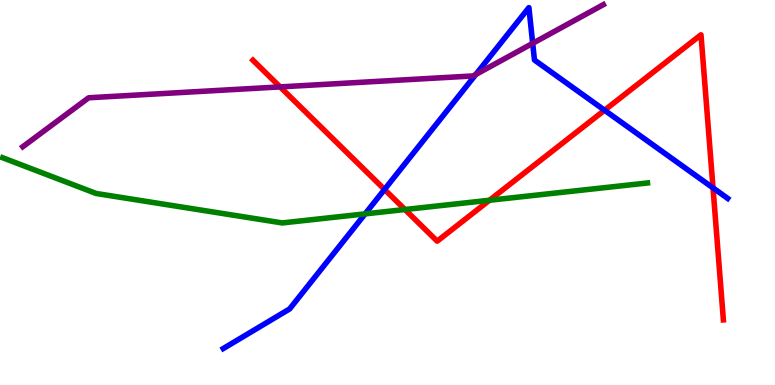[{'lines': ['blue', 'red'], 'intersections': [{'x': 4.96, 'y': 5.08}, {'x': 7.8, 'y': 7.14}, {'x': 9.2, 'y': 5.12}]}, {'lines': ['green', 'red'], 'intersections': [{'x': 5.23, 'y': 4.56}, {'x': 6.32, 'y': 4.8}]}, {'lines': ['purple', 'red'], 'intersections': [{'x': 3.61, 'y': 7.74}]}, {'lines': ['blue', 'green'], 'intersections': [{'x': 4.71, 'y': 4.44}]}, {'lines': ['blue', 'purple'], 'intersections': [{'x': 6.14, 'y': 8.07}, {'x': 6.87, 'y': 8.87}]}, {'lines': ['green', 'purple'], 'intersections': []}]